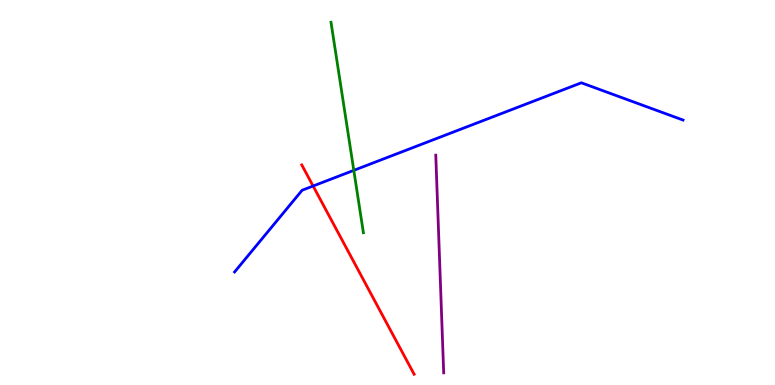[{'lines': ['blue', 'red'], 'intersections': [{'x': 4.04, 'y': 5.17}]}, {'lines': ['green', 'red'], 'intersections': []}, {'lines': ['purple', 'red'], 'intersections': []}, {'lines': ['blue', 'green'], 'intersections': [{'x': 4.57, 'y': 5.58}]}, {'lines': ['blue', 'purple'], 'intersections': []}, {'lines': ['green', 'purple'], 'intersections': []}]